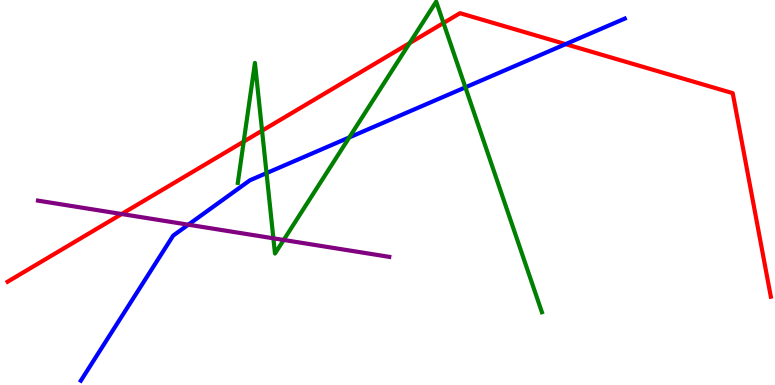[{'lines': ['blue', 'red'], 'intersections': [{'x': 7.3, 'y': 8.85}]}, {'lines': ['green', 'red'], 'intersections': [{'x': 3.14, 'y': 6.32}, {'x': 3.38, 'y': 6.61}, {'x': 5.29, 'y': 8.88}, {'x': 5.72, 'y': 9.4}]}, {'lines': ['purple', 'red'], 'intersections': [{'x': 1.57, 'y': 4.44}]}, {'lines': ['blue', 'green'], 'intersections': [{'x': 3.44, 'y': 5.5}, {'x': 4.51, 'y': 6.43}, {'x': 6.01, 'y': 7.73}]}, {'lines': ['blue', 'purple'], 'intersections': [{'x': 2.43, 'y': 4.16}]}, {'lines': ['green', 'purple'], 'intersections': [{'x': 3.53, 'y': 3.81}, {'x': 3.66, 'y': 3.77}]}]